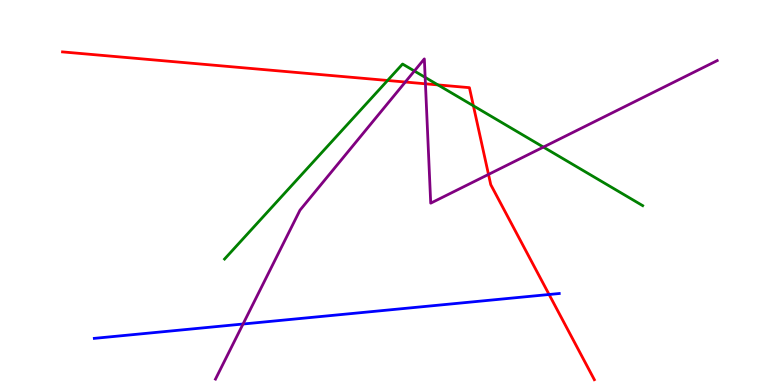[{'lines': ['blue', 'red'], 'intersections': [{'x': 7.09, 'y': 2.35}]}, {'lines': ['green', 'red'], 'intersections': [{'x': 5.0, 'y': 7.91}, {'x': 5.65, 'y': 7.79}, {'x': 6.11, 'y': 7.25}]}, {'lines': ['purple', 'red'], 'intersections': [{'x': 5.23, 'y': 7.87}, {'x': 5.49, 'y': 7.82}, {'x': 6.3, 'y': 5.47}]}, {'lines': ['blue', 'green'], 'intersections': []}, {'lines': ['blue', 'purple'], 'intersections': [{'x': 3.14, 'y': 1.58}]}, {'lines': ['green', 'purple'], 'intersections': [{'x': 5.35, 'y': 8.16}, {'x': 5.49, 'y': 7.99}, {'x': 7.01, 'y': 6.18}]}]